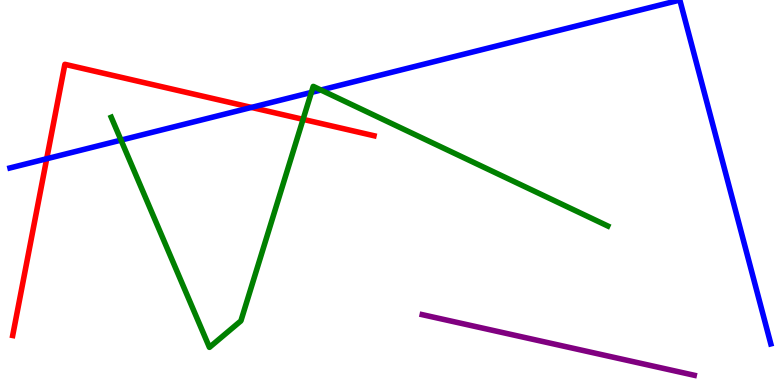[{'lines': ['blue', 'red'], 'intersections': [{'x': 0.603, 'y': 5.88}, {'x': 3.24, 'y': 7.21}]}, {'lines': ['green', 'red'], 'intersections': [{'x': 3.91, 'y': 6.9}]}, {'lines': ['purple', 'red'], 'intersections': []}, {'lines': ['blue', 'green'], 'intersections': [{'x': 1.56, 'y': 6.36}, {'x': 4.02, 'y': 7.6}, {'x': 4.14, 'y': 7.66}]}, {'lines': ['blue', 'purple'], 'intersections': []}, {'lines': ['green', 'purple'], 'intersections': []}]